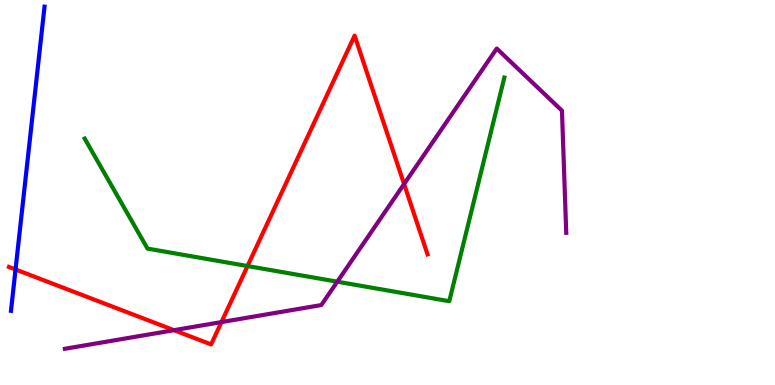[{'lines': ['blue', 'red'], 'intersections': [{'x': 0.2, 'y': 3.0}]}, {'lines': ['green', 'red'], 'intersections': [{'x': 3.19, 'y': 3.09}]}, {'lines': ['purple', 'red'], 'intersections': [{'x': 2.24, 'y': 1.42}, {'x': 2.86, 'y': 1.63}, {'x': 5.21, 'y': 5.22}]}, {'lines': ['blue', 'green'], 'intersections': []}, {'lines': ['blue', 'purple'], 'intersections': []}, {'lines': ['green', 'purple'], 'intersections': [{'x': 4.35, 'y': 2.68}]}]